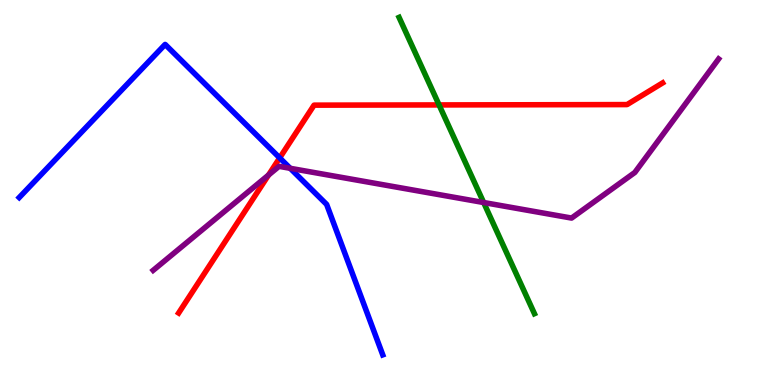[{'lines': ['blue', 'red'], 'intersections': [{'x': 3.61, 'y': 5.9}]}, {'lines': ['green', 'red'], 'intersections': [{'x': 5.67, 'y': 7.27}]}, {'lines': ['purple', 'red'], 'intersections': [{'x': 3.46, 'y': 5.45}]}, {'lines': ['blue', 'green'], 'intersections': []}, {'lines': ['blue', 'purple'], 'intersections': [{'x': 3.74, 'y': 5.63}]}, {'lines': ['green', 'purple'], 'intersections': [{'x': 6.24, 'y': 4.74}]}]